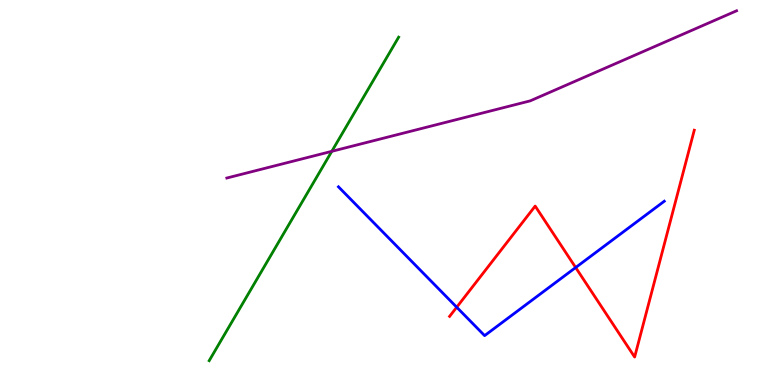[{'lines': ['blue', 'red'], 'intersections': [{'x': 5.89, 'y': 2.02}, {'x': 7.43, 'y': 3.05}]}, {'lines': ['green', 'red'], 'intersections': []}, {'lines': ['purple', 'red'], 'intersections': []}, {'lines': ['blue', 'green'], 'intersections': []}, {'lines': ['blue', 'purple'], 'intersections': []}, {'lines': ['green', 'purple'], 'intersections': [{'x': 4.28, 'y': 6.07}]}]